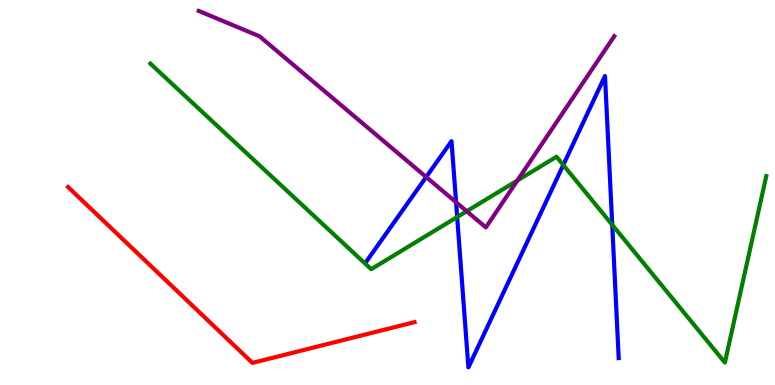[{'lines': ['blue', 'red'], 'intersections': []}, {'lines': ['green', 'red'], 'intersections': []}, {'lines': ['purple', 'red'], 'intersections': []}, {'lines': ['blue', 'green'], 'intersections': [{'x': 5.9, 'y': 4.36}, {'x': 7.27, 'y': 5.71}, {'x': 7.9, 'y': 4.16}]}, {'lines': ['blue', 'purple'], 'intersections': [{'x': 5.5, 'y': 5.4}, {'x': 5.88, 'y': 4.75}]}, {'lines': ['green', 'purple'], 'intersections': [{'x': 6.02, 'y': 4.51}, {'x': 6.68, 'y': 5.31}]}]